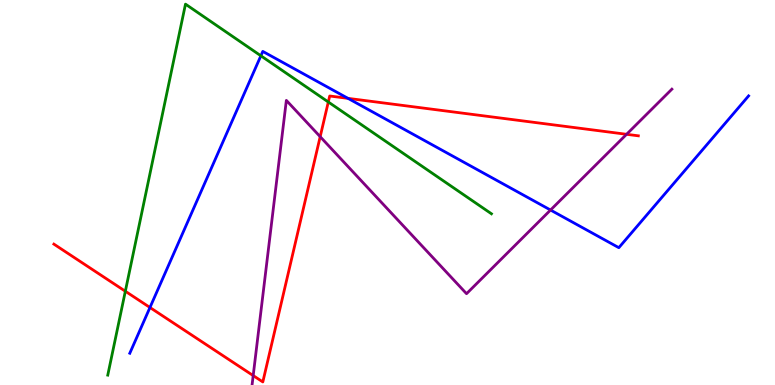[{'lines': ['blue', 'red'], 'intersections': [{'x': 1.93, 'y': 2.01}, {'x': 4.49, 'y': 7.45}]}, {'lines': ['green', 'red'], 'intersections': [{'x': 1.62, 'y': 2.44}, {'x': 4.24, 'y': 7.35}]}, {'lines': ['purple', 'red'], 'intersections': [{'x': 3.27, 'y': 0.245}, {'x': 4.13, 'y': 6.45}, {'x': 8.08, 'y': 6.51}]}, {'lines': ['blue', 'green'], 'intersections': [{'x': 3.37, 'y': 8.55}]}, {'lines': ['blue', 'purple'], 'intersections': [{'x': 7.1, 'y': 4.54}]}, {'lines': ['green', 'purple'], 'intersections': []}]